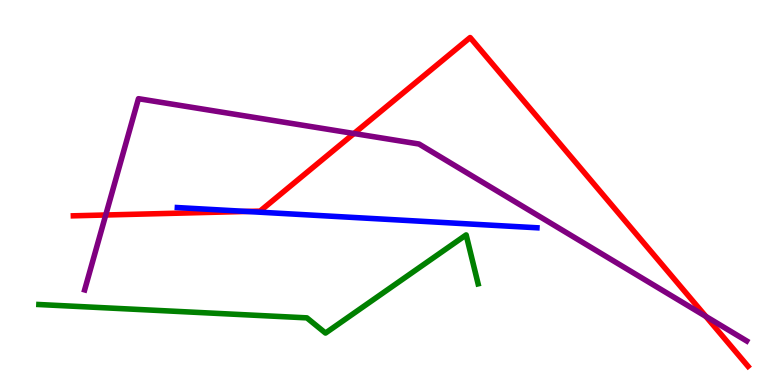[{'lines': ['blue', 'red'], 'intersections': [{'x': 3.18, 'y': 4.51}]}, {'lines': ['green', 'red'], 'intersections': []}, {'lines': ['purple', 'red'], 'intersections': [{'x': 1.36, 'y': 4.42}, {'x': 4.57, 'y': 6.53}, {'x': 9.11, 'y': 1.78}]}, {'lines': ['blue', 'green'], 'intersections': []}, {'lines': ['blue', 'purple'], 'intersections': []}, {'lines': ['green', 'purple'], 'intersections': []}]